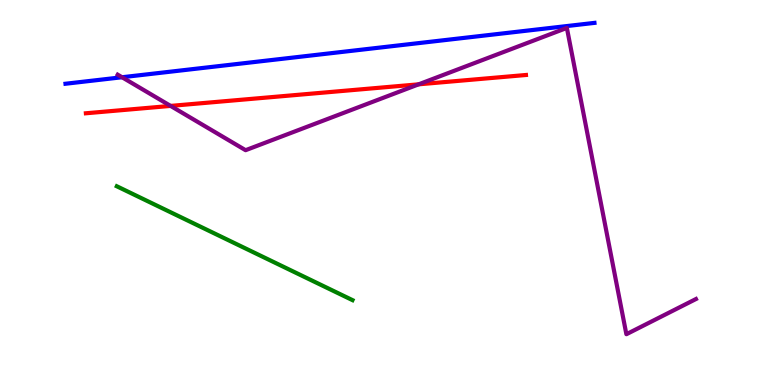[{'lines': ['blue', 'red'], 'intersections': []}, {'lines': ['green', 'red'], 'intersections': []}, {'lines': ['purple', 'red'], 'intersections': [{'x': 2.2, 'y': 7.25}, {'x': 5.4, 'y': 7.81}]}, {'lines': ['blue', 'green'], 'intersections': []}, {'lines': ['blue', 'purple'], 'intersections': [{'x': 1.57, 'y': 7.99}]}, {'lines': ['green', 'purple'], 'intersections': []}]